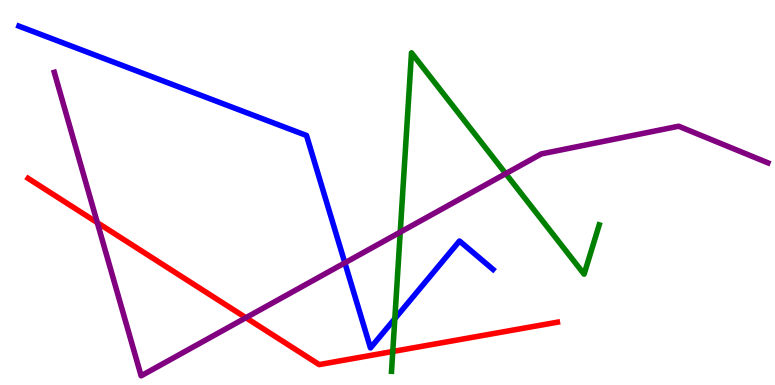[{'lines': ['blue', 'red'], 'intersections': []}, {'lines': ['green', 'red'], 'intersections': [{'x': 5.07, 'y': 0.87}]}, {'lines': ['purple', 'red'], 'intersections': [{'x': 1.26, 'y': 4.22}, {'x': 3.17, 'y': 1.75}]}, {'lines': ['blue', 'green'], 'intersections': [{'x': 5.09, 'y': 1.72}]}, {'lines': ['blue', 'purple'], 'intersections': [{'x': 4.45, 'y': 3.17}]}, {'lines': ['green', 'purple'], 'intersections': [{'x': 5.16, 'y': 3.97}, {'x': 6.53, 'y': 5.49}]}]